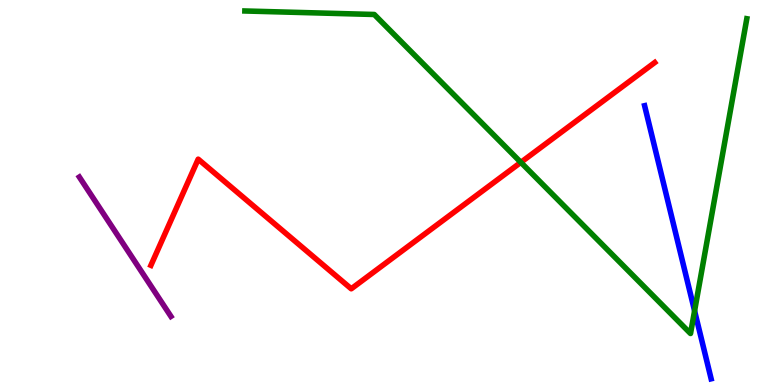[{'lines': ['blue', 'red'], 'intersections': []}, {'lines': ['green', 'red'], 'intersections': [{'x': 6.72, 'y': 5.78}]}, {'lines': ['purple', 'red'], 'intersections': []}, {'lines': ['blue', 'green'], 'intersections': [{'x': 8.96, 'y': 1.93}]}, {'lines': ['blue', 'purple'], 'intersections': []}, {'lines': ['green', 'purple'], 'intersections': []}]